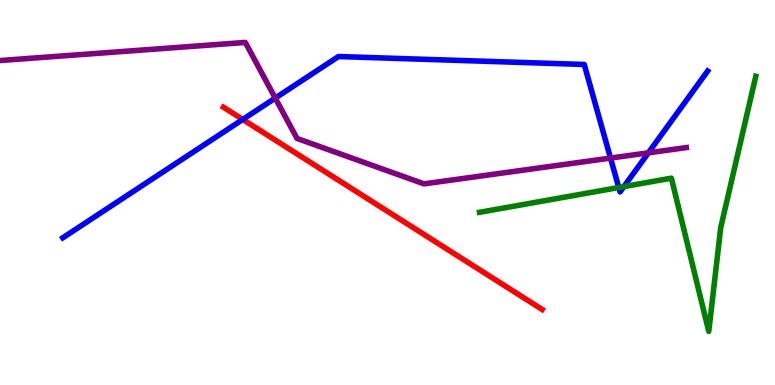[{'lines': ['blue', 'red'], 'intersections': [{'x': 3.13, 'y': 6.9}]}, {'lines': ['green', 'red'], 'intersections': []}, {'lines': ['purple', 'red'], 'intersections': []}, {'lines': ['blue', 'green'], 'intersections': [{'x': 7.98, 'y': 5.13}, {'x': 8.05, 'y': 5.15}]}, {'lines': ['blue', 'purple'], 'intersections': [{'x': 3.55, 'y': 7.45}, {'x': 7.88, 'y': 5.89}, {'x': 8.37, 'y': 6.03}]}, {'lines': ['green', 'purple'], 'intersections': []}]